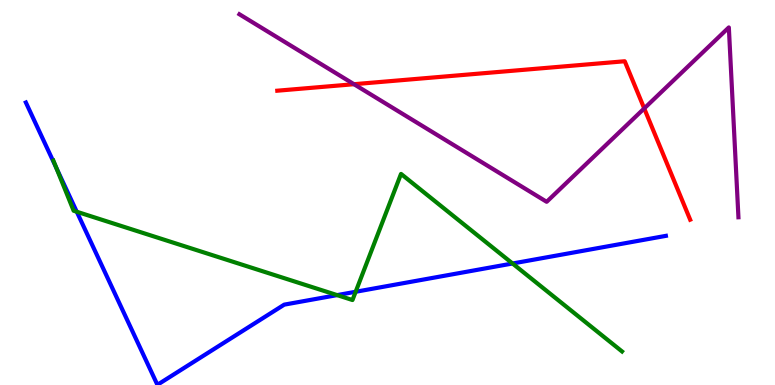[{'lines': ['blue', 'red'], 'intersections': []}, {'lines': ['green', 'red'], 'intersections': []}, {'lines': ['purple', 'red'], 'intersections': [{'x': 4.57, 'y': 7.81}, {'x': 8.31, 'y': 7.18}]}, {'lines': ['blue', 'green'], 'intersections': [{'x': 0.726, 'y': 5.64}, {'x': 0.99, 'y': 4.5}, {'x': 4.35, 'y': 2.33}, {'x': 4.59, 'y': 2.42}, {'x': 6.61, 'y': 3.16}]}, {'lines': ['blue', 'purple'], 'intersections': []}, {'lines': ['green', 'purple'], 'intersections': []}]